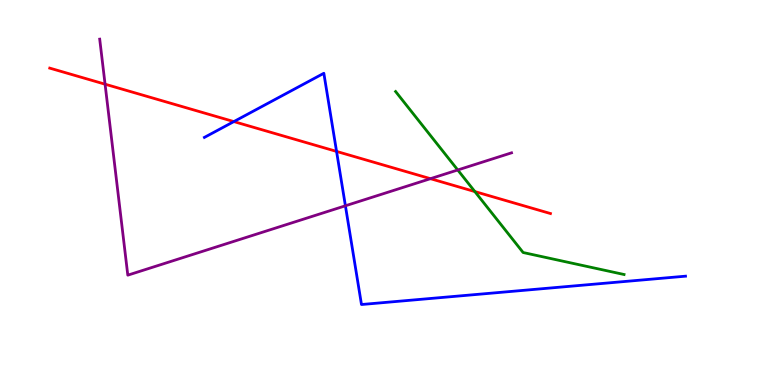[{'lines': ['blue', 'red'], 'intersections': [{'x': 3.02, 'y': 6.84}, {'x': 4.34, 'y': 6.07}]}, {'lines': ['green', 'red'], 'intersections': [{'x': 6.13, 'y': 5.02}]}, {'lines': ['purple', 'red'], 'intersections': [{'x': 1.36, 'y': 7.81}, {'x': 5.55, 'y': 5.36}]}, {'lines': ['blue', 'green'], 'intersections': []}, {'lines': ['blue', 'purple'], 'intersections': [{'x': 4.46, 'y': 4.65}]}, {'lines': ['green', 'purple'], 'intersections': [{'x': 5.91, 'y': 5.58}]}]